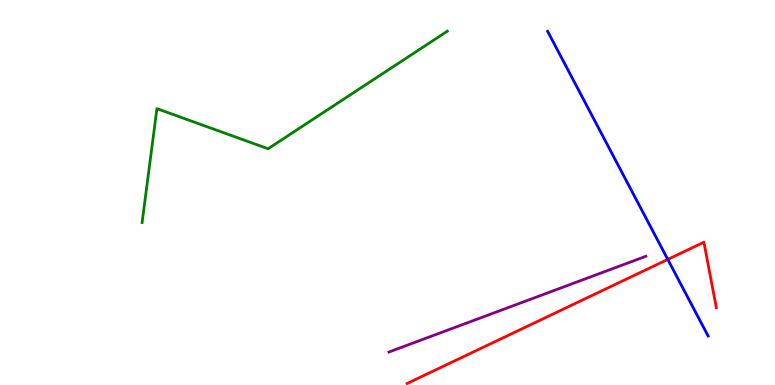[{'lines': ['blue', 'red'], 'intersections': [{'x': 8.62, 'y': 3.26}]}, {'lines': ['green', 'red'], 'intersections': []}, {'lines': ['purple', 'red'], 'intersections': []}, {'lines': ['blue', 'green'], 'intersections': []}, {'lines': ['blue', 'purple'], 'intersections': []}, {'lines': ['green', 'purple'], 'intersections': []}]